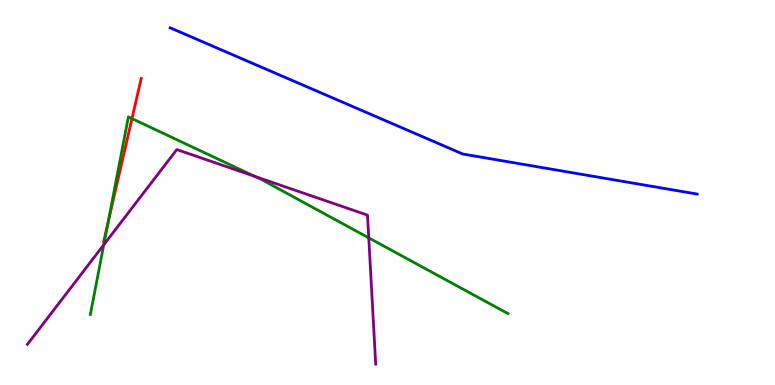[{'lines': ['blue', 'red'], 'intersections': []}, {'lines': ['green', 'red'], 'intersections': [{'x': 1.39, 'y': 4.22}, {'x': 1.7, 'y': 6.92}]}, {'lines': ['purple', 'red'], 'intersections': []}, {'lines': ['blue', 'green'], 'intersections': []}, {'lines': ['blue', 'purple'], 'intersections': []}, {'lines': ['green', 'purple'], 'intersections': [{'x': 1.34, 'y': 3.64}, {'x': 3.29, 'y': 5.42}, {'x': 4.76, 'y': 3.82}]}]